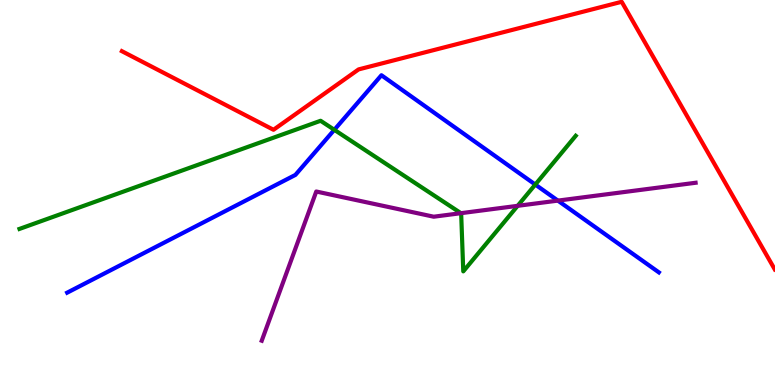[{'lines': ['blue', 'red'], 'intersections': []}, {'lines': ['green', 'red'], 'intersections': []}, {'lines': ['purple', 'red'], 'intersections': []}, {'lines': ['blue', 'green'], 'intersections': [{'x': 4.31, 'y': 6.63}, {'x': 6.91, 'y': 5.21}]}, {'lines': ['blue', 'purple'], 'intersections': [{'x': 7.2, 'y': 4.79}]}, {'lines': ['green', 'purple'], 'intersections': [{'x': 5.95, 'y': 4.46}, {'x': 6.68, 'y': 4.65}]}]